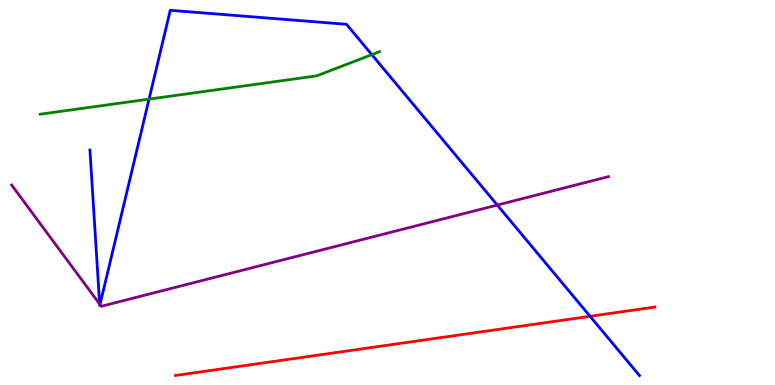[{'lines': ['blue', 'red'], 'intersections': [{'x': 7.61, 'y': 1.78}]}, {'lines': ['green', 'red'], 'intersections': []}, {'lines': ['purple', 'red'], 'intersections': []}, {'lines': ['blue', 'green'], 'intersections': [{'x': 1.92, 'y': 7.43}, {'x': 4.8, 'y': 8.58}]}, {'lines': ['blue', 'purple'], 'intersections': [{'x': 1.29, 'y': 2.1}, {'x': 1.29, 'y': 2.09}, {'x': 6.42, 'y': 4.67}]}, {'lines': ['green', 'purple'], 'intersections': []}]